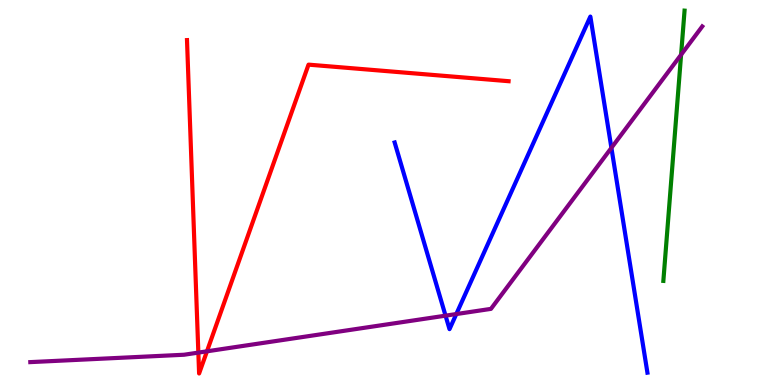[{'lines': ['blue', 'red'], 'intersections': []}, {'lines': ['green', 'red'], 'intersections': []}, {'lines': ['purple', 'red'], 'intersections': [{'x': 2.56, 'y': 0.841}, {'x': 2.67, 'y': 0.875}]}, {'lines': ['blue', 'green'], 'intersections': []}, {'lines': ['blue', 'purple'], 'intersections': [{'x': 5.75, 'y': 1.8}, {'x': 5.89, 'y': 1.84}, {'x': 7.89, 'y': 6.16}]}, {'lines': ['green', 'purple'], 'intersections': [{'x': 8.79, 'y': 8.58}]}]